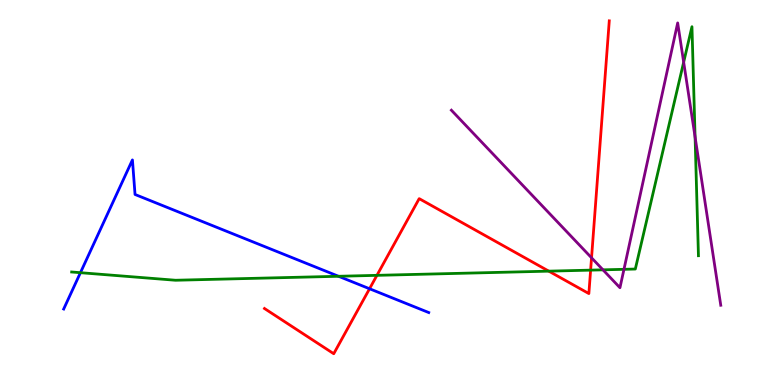[{'lines': ['blue', 'red'], 'intersections': [{'x': 4.77, 'y': 2.5}]}, {'lines': ['green', 'red'], 'intersections': [{'x': 4.86, 'y': 2.85}, {'x': 7.08, 'y': 2.96}, {'x': 7.62, 'y': 2.98}]}, {'lines': ['purple', 'red'], 'intersections': [{'x': 7.63, 'y': 3.3}]}, {'lines': ['blue', 'green'], 'intersections': [{'x': 1.04, 'y': 2.92}, {'x': 4.37, 'y': 2.82}]}, {'lines': ['blue', 'purple'], 'intersections': []}, {'lines': ['green', 'purple'], 'intersections': [{'x': 7.78, 'y': 2.99}, {'x': 8.05, 'y': 3.0}, {'x': 8.82, 'y': 8.39}, {'x': 8.97, 'y': 6.44}]}]